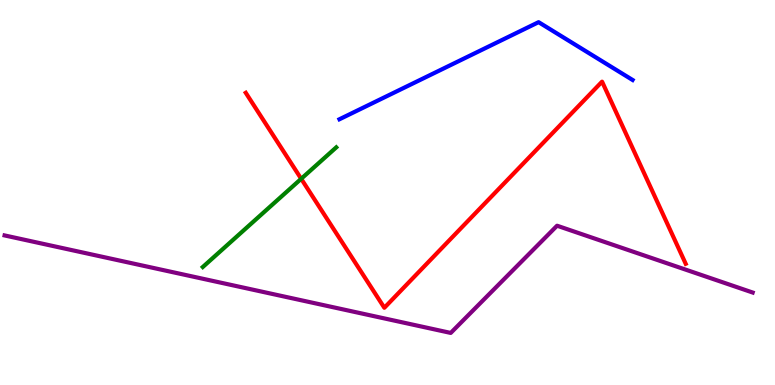[{'lines': ['blue', 'red'], 'intersections': []}, {'lines': ['green', 'red'], 'intersections': [{'x': 3.89, 'y': 5.36}]}, {'lines': ['purple', 'red'], 'intersections': []}, {'lines': ['blue', 'green'], 'intersections': []}, {'lines': ['blue', 'purple'], 'intersections': []}, {'lines': ['green', 'purple'], 'intersections': []}]